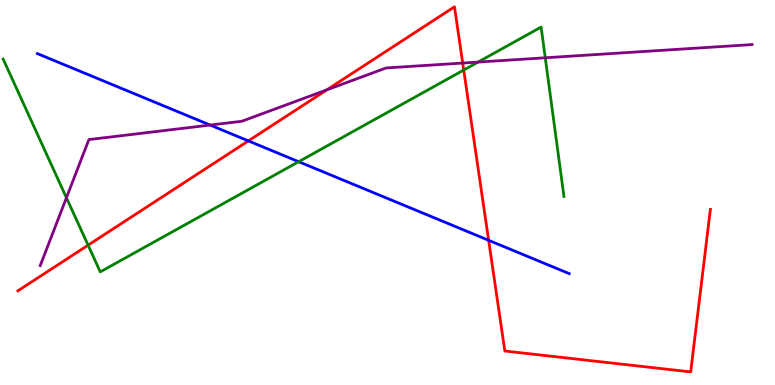[{'lines': ['blue', 'red'], 'intersections': [{'x': 3.2, 'y': 6.34}, {'x': 6.31, 'y': 3.76}]}, {'lines': ['green', 'red'], 'intersections': [{'x': 1.14, 'y': 3.63}, {'x': 5.98, 'y': 8.18}]}, {'lines': ['purple', 'red'], 'intersections': [{'x': 4.22, 'y': 7.67}, {'x': 5.97, 'y': 8.36}]}, {'lines': ['blue', 'green'], 'intersections': [{'x': 3.85, 'y': 5.8}]}, {'lines': ['blue', 'purple'], 'intersections': [{'x': 2.71, 'y': 6.75}]}, {'lines': ['green', 'purple'], 'intersections': [{'x': 0.857, 'y': 4.86}, {'x': 6.17, 'y': 8.39}, {'x': 7.04, 'y': 8.5}]}]